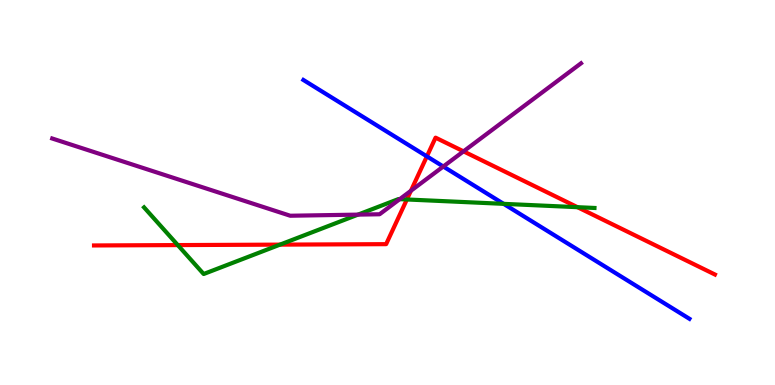[{'lines': ['blue', 'red'], 'intersections': [{'x': 5.51, 'y': 5.94}]}, {'lines': ['green', 'red'], 'intersections': [{'x': 2.29, 'y': 3.63}, {'x': 3.61, 'y': 3.65}, {'x': 5.25, 'y': 4.82}, {'x': 7.45, 'y': 4.62}]}, {'lines': ['purple', 'red'], 'intersections': [{'x': 5.3, 'y': 5.04}, {'x': 5.98, 'y': 6.07}]}, {'lines': ['blue', 'green'], 'intersections': [{'x': 6.5, 'y': 4.71}]}, {'lines': ['blue', 'purple'], 'intersections': [{'x': 5.72, 'y': 5.67}]}, {'lines': ['green', 'purple'], 'intersections': [{'x': 4.62, 'y': 4.43}, {'x': 5.16, 'y': 4.83}]}]